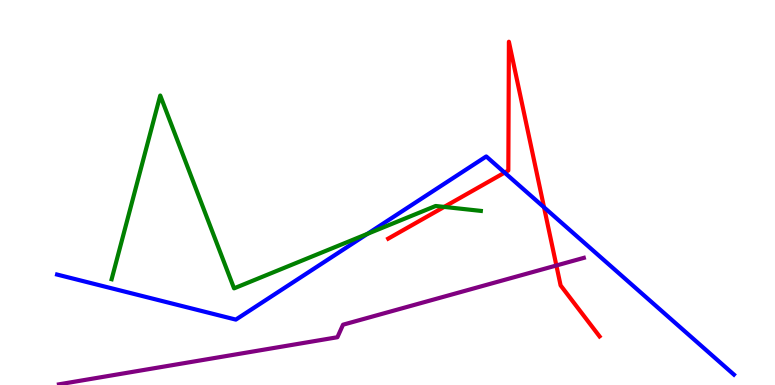[{'lines': ['blue', 'red'], 'intersections': [{'x': 6.51, 'y': 5.52}, {'x': 7.02, 'y': 4.61}]}, {'lines': ['green', 'red'], 'intersections': [{'x': 5.73, 'y': 4.63}]}, {'lines': ['purple', 'red'], 'intersections': [{'x': 7.18, 'y': 3.1}]}, {'lines': ['blue', 'green'], 'intersections': [{'x': 4.74, 'y': 3.93}]}, {'lines': ['blue', 'purple'], 'intersections': []}, {'lines': ['green', 'purple'], 'intersections': []}]